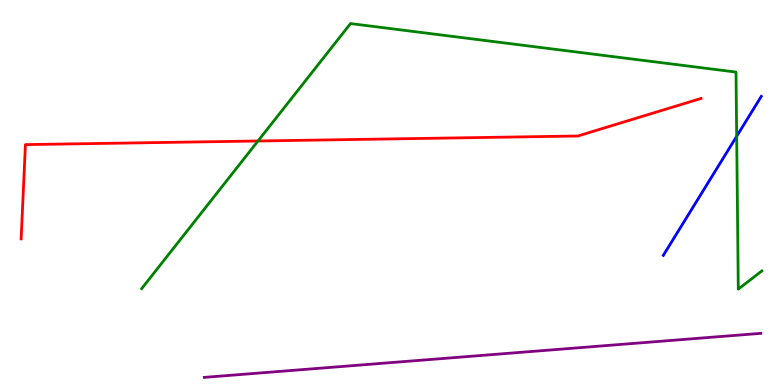[{'lines': ['blue', 'red'], 'intersections': []}, {'lines': ['green', 'red'], 'intersections': [{'x': 3.33, 'y': 6.34}]}, {'lines': ['purple', 'red'], 'intersections': []}, {'lines': ['blue', 'green'], 'intersections': [{'x': 9.51, 'y': 6.46}]}, {'lines': ['blue', 'purple'], 'intersections': []}, {'lines': ['green', 'purple'], 'intersections': []}]